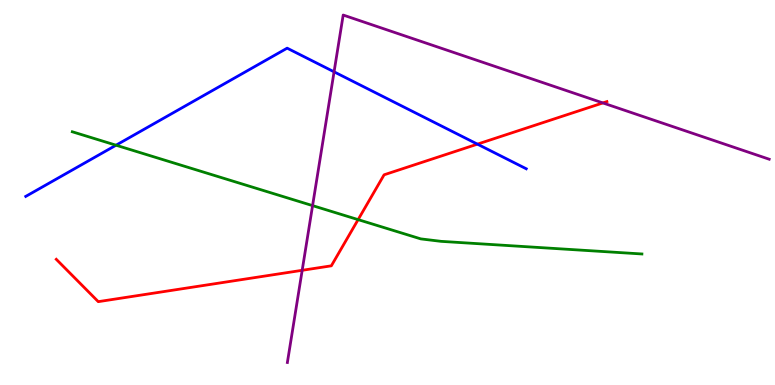[{'lines': ['blue', 'red'], 'intersections': [{'x': 6.16, 'y': 6.26}]}, {'lines': ['green', 'red'], 'intersections': [{'x': 4.62, 'y': 4.3}]}, {'lines': ['purple', 'red'], 'intersections': [{'x': 3.9, 'y': 2.98}, {'x': 7.78, 'y': 7.33}]}, {'lines': ['blue', 'green'], 'intersections': [{'x': 1.5, 'y': 6.23}]}, {'lines': ['blue', 'purple'], 'intersections': [{'x': 4.31, 'y': 8.13}]}, {'lines': ['green', 'purple'], 'intersections': [{'x': 4.03, 'y': 4.66}]}]